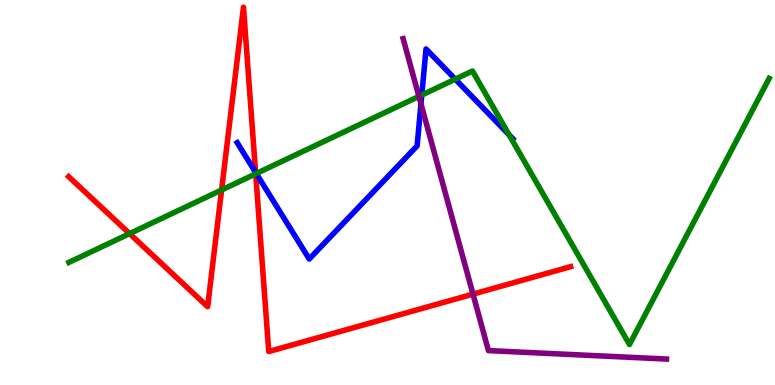[{'lines': ['blue', 'red'], 'intersections': [{'x': 3.3, 'y': 5.52}]}, {'lines': ['green', 'red'], 'intersections': [{'x': 1.67, 'y': 3.93}, {'x': 2.86, 'y': 5.07}, {'x': 3.3, 'y': 5.49}]}, {'lines': ['purple', 'red'], 'intersections': [{'x': 6.1, 'y': 2.36}]}, {'lines': ['blue', 'green'], 'intersections': [{'x': 3.31, 'y': 5.49}, {'x': 5.44, 'y': 7.53}, {'x': 5.87, 'y': 7.94}, {'x': 6.57, 'y': 6.5}]}, {'lines': ['blue', 'purple'], 'intersections': [{'x': 5.43, 'y': 7.3}]}, {'lines': ['green', 'purple'], 'intersections': [{'x': 5.41, 'y': 7.5}]}]